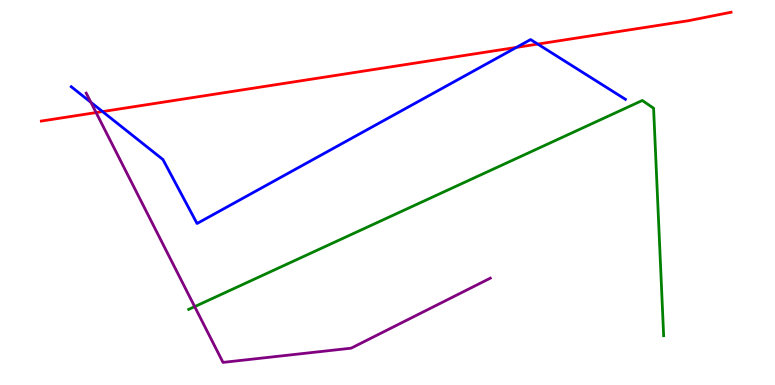[{'lines': ['blue', 'red'], 'intersections': [{'x': 1.32, 'y': 7.1}, {'x': 6.66, 'y': 8.77}, {'x': 6.94, 'y': 8.86}]}, {'lines': ['green', 'red'], 'intersections': []}, {'lines': ['purple', 'red'], 'intersections': [{'x': 1.24, 'y': 7.08}]}, {'lines': ['blue', 'green'], 'intersections': []}, {'lines': ['blue', 'purple'], 'intersections': [{'x': 1.17, 'y': 7.34}]}, {'lines': ['green', 'purple'], 'intersections': [{'x': 2.51, 'y': 2.04}]}]